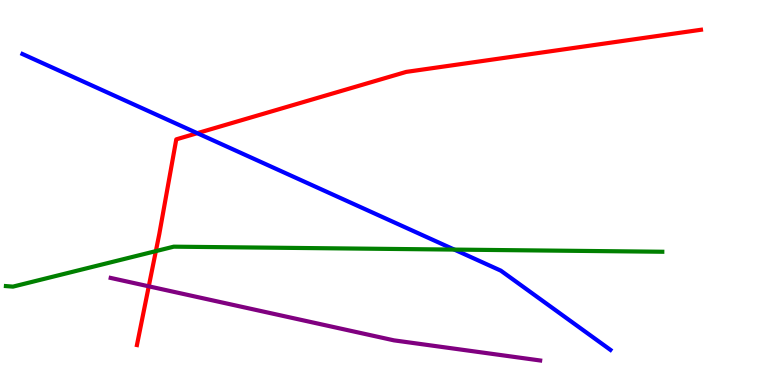[{'lines': ['blue', 'red'], 'intersections': [{'x': 2.55, 'y': 6.54}]}, {'lines': ['green', 'red'], 'intersections': [{'x': 2.01, 'y': 3.48}]}, {'lines': ['purple', 'red'], 'intersections': [{'x': 1.92, 'y': 2.56}]}, {'lines': ['blue', 'green'], 'intersections': [{'x': 5.86, 'y': 3.52}]}, {'lines': ['blue', 'purple'], 'intersections': []}, {'lines': ['green', 'purple'], 'intersections': []}]